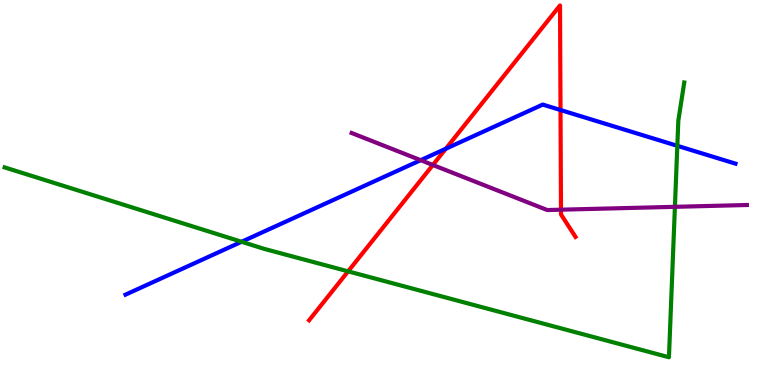[{'lines': ['blue', 'red'], 'intersections': [{'x': 5.75, 'y': 6.14}, {'x': 7.23, 'y': 7.14}]}, {'lines': ['green', 'red'], 'intersections': [{'x': 4.49, 'y': 2.95}]}, {'lines': ['purple', 'red'], 'intersections': [{'x': 5.59, 'y': 5.71}, {'x': 7.24, 'y': 4.55}]}, {'lines': ['blue', 'green'], 'intersections': [{'x': 3.12, 'y': 3.72}, {'x': 8.74, 'y': 6.21}]}, {'lines': ['blue', 'purple'], 'intersections': [{'x': 5.43, 'y': 5.84}]}, {'lines': ['green', 'purple'], 'intersections': [{'x': 8.71, 'y': 4.63}]}]